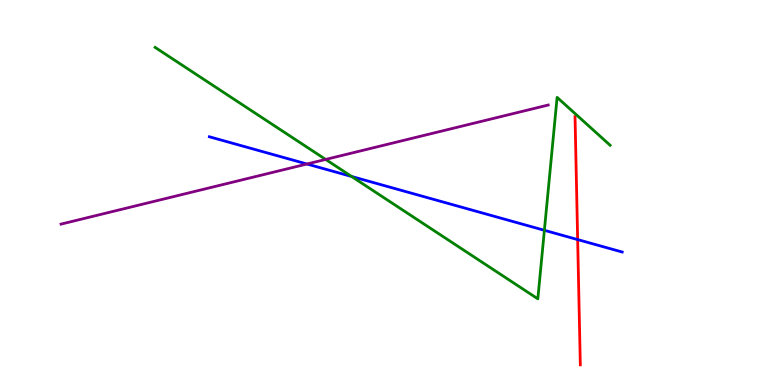[{'lines': ['blue', 'red'], 'intersections': [{'x': 7.45, 'y': 3.78}]}, {'lines': ['green', 'red'], 'intersections': []}, {'lines': ['purple', 'red'], 'intersections': []}, {'lines': ['blue', 'green'], 'intersections': [{'x': 4.54, 'y': 5.42}, {'x': 7.02, 'y': 4.02}]}, {'lines': ['blue', 'purple'], 'intersections': [{'x': 3.96, 'y': 5.74}]}, {'lines': ['green', 'purple'], 'intersections': [{'x': 4.2, 'y': 5.86}]}]